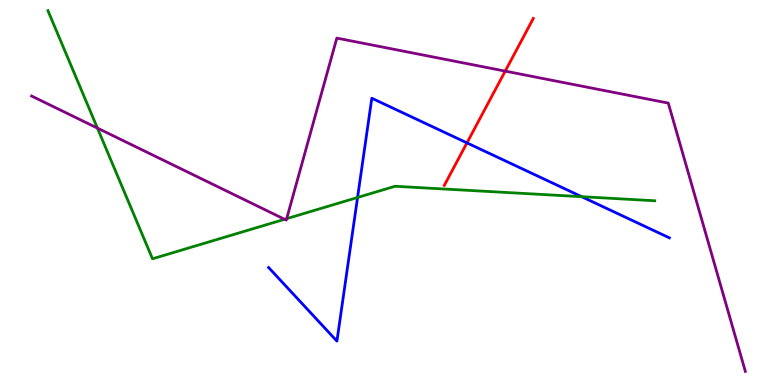[{'lines': ['blue', 'red'], 'intersections': [{'x': 6.03, 'y': 6.29}]}, {'lines': ['green', 'red'], 'intersections': []}, {'lines': ['purple', 'red'], 'intersections': [{'x': 6.52, 'y': 8.15}]}, {'lines': ['blue', 'green'], 'intersections': [{'x': 4.61, 'y': 4.87}, {'x': 7.5, 'y': 4.89}]}, {'lines': ['blue', 'purple'], 'intersections': []}, {'lines': ['green', 'purple'], 'intersections': [{'x': 1.26, 'y': 6.67}, {'x': 3.67, 'y': 4.3}, {'x': 3.7, 'y': 4.32}]}]